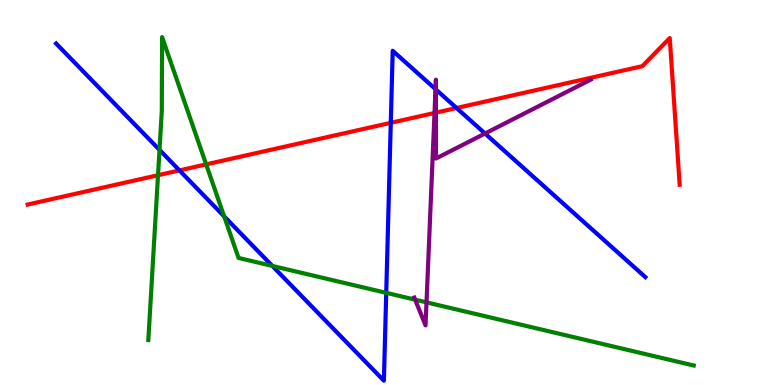[{'lines': ['blue', 'red'], 'intersections': [{'x': 2.32, 'y': 5.57}, {'x': 5.04, 'y': 6.81}, {'x': 5.89, 'y': 7.19}]}, {'lines': ['green', 'red'], 'intersections': [{'x': 2.04, 'y': 5.45}, {'x': 2.66, 'y': 5.73}]}, {'lines': ['purple', 'red'], 'intersections': [{'x': 5.61, 'y': 7.07}, {'x': 5.63, 'y': 7.07}]}, {'lines': ['blue', 'green'], 'intersections': [{'x': 2.06, 'y': 6.11}, {'x': 2.89, 'y': 4.38}, {'x': 3.51, 'y': 3.09}, {'x': 4.98, 'y': 2.39}]}, {'lines': ['blue', 'purple'], 'intersections': [{'x': 5.62, 'y': 7.68}, {'x': 5.62, 'y': 7.67}, {'x': 6.26, 'y': 6.53}]}, {'lines': ['green', 'purple'], 'intersections': [{'x': 5.36, 'y': 2.22}, {'x': 5.5, 'y': 2.15}]}]